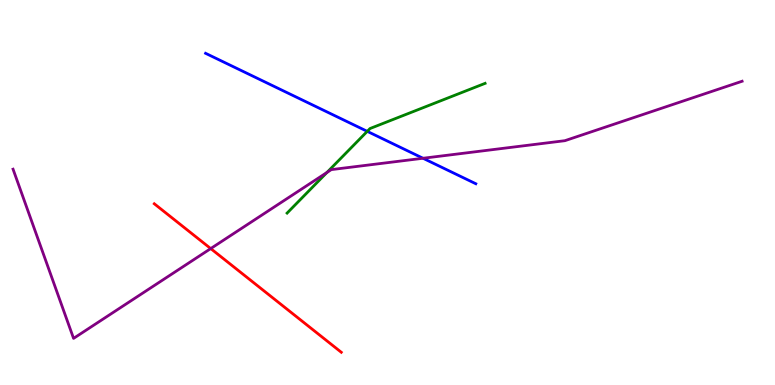[{'lines': ['blue', 'red'], 'intersections': []}, {'lines': ['green', 'red'], 'intersections': []}, {'lines': ['purple', 'red'], 'intersections': [{'x': 2.72, 'y': 3.54}]}, {'lines': ['blue', 'green'], 'intersections': [{'x': 4.74, 'y': 6.59}]}, {'lines': ['blue', 'purple'], 'intersections': [{'x': 5.46, 'y': 5.89}]}, {'lines': ['green', 'purple'], 'intersections': [{'x': 4.22, 'y': 5.52}]}]